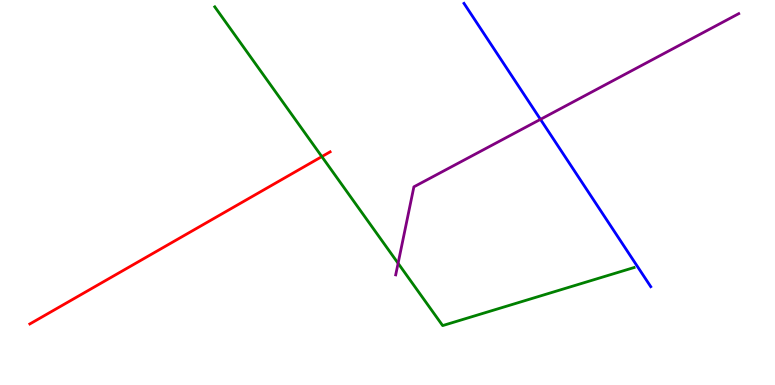[{'lines': ['blue', 'red'], 'intersections': []}, {'lines': ['green', 'red'], 'intersections': [{'x': 4.15, 'y': 5.93}]}, {'lines': ['purple', 'red'], 'intersections': []}, {'lines': ['blue', 'green'], 'intersections': []}, {'lines': ['blue', 'purple'], 'intersections': [{'x': 6.97, 'y': 6.9}]}, {'lines': ['green', 'purple'], 'intersections': [{'x': 5.14, 'y': 3.16}]}]